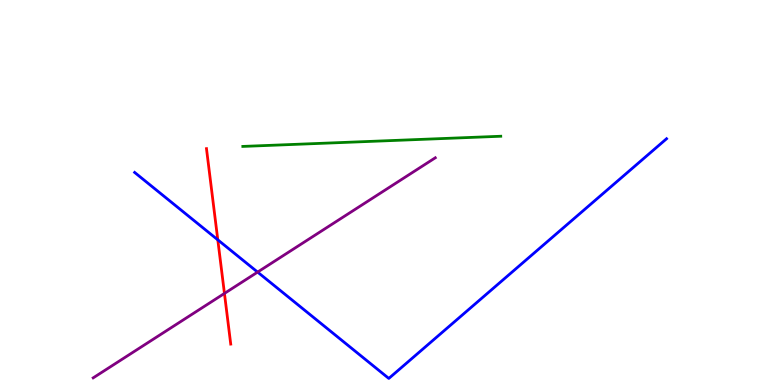[{'lines': ['blue', 'red'], 'intersections': [{'x': 2.81, 'y': 3.77}]}, {'lines': ['green', 'red'], 'intersections': []}, {'lines': ['purple', 'red'], 'intersections': [{'x': 2.9, 'y': 2.38}]}, {'lines': ['blue', 'green'], 'intersections': []}, {'lines': ['blue', 'purple'], 'intersections': [{'x': 3.32, 'y': 2.93}]}, {'lines': ['green', 'purple'], 'intersections': []}]